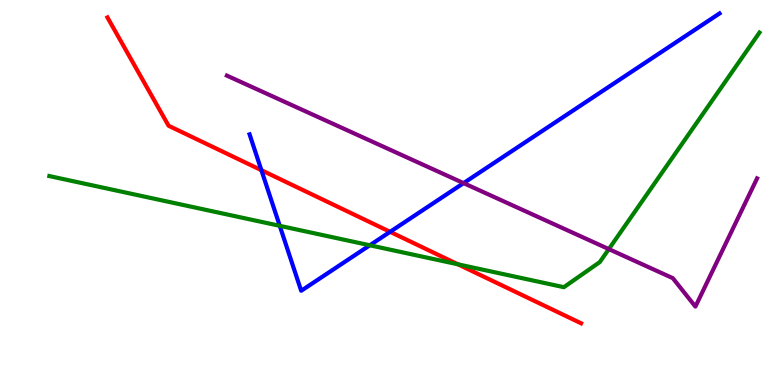[{'lines': ['blue', 'red'], 'intersections': [{'x': 3.37, 'y': 5.58}, {'x': 5.03, 'y': 3.98}]}, {'lines': ['green', 'red'], 'intersections': [{'x': 5.91, 'y': 3.13}]}, {'lines': ['purple', 'red'], 'intersections': []}, {'lines': ['blue', 'green'], 'intersections': [{'x': 3.61, 'y': 4.13}, {'x': 4.77, 'y': 3.63}]}, {'lines': ['blue', 'purple'], 'intersections': [{'x': 5.98, 'y': 5.24}]}, {'lines': ['green', 'purple'], 'intersections': [{'x': 7.86, 'y': 3.53}]}]